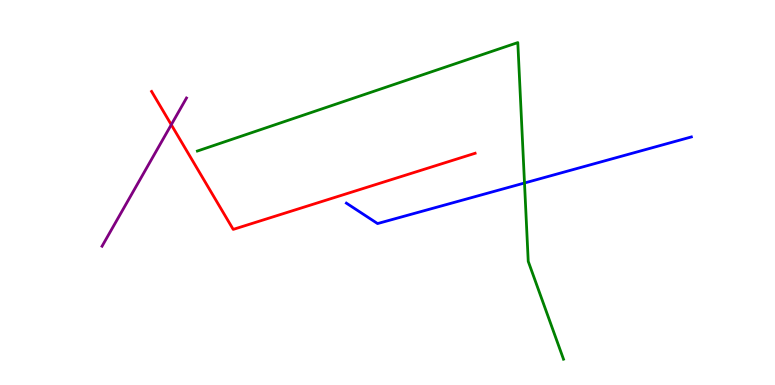[{'lines': ['blue', 'red'], 'intersections': []}, {'lines': ['green', 'red'], 'intersections': []}, {'lines': ['purple', 'red'], 'intersections': [{'x': 2.21, 'y': 6.76}]}, {'lines': ['blue', 'green'], 'intersections': [{'x': 6.77, 'y': 5.25}]}, {'lines': ['blue', 'purple'], 'intersections': []}, {'lines': ['green', 'purple'], 'intersections': []}]